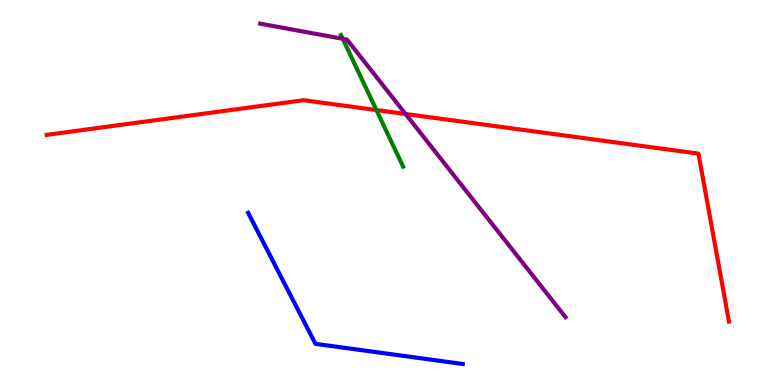[{'lines': ['blue', 'red'], 'intersections': []}, {'lines': ['green', 'red'], 'intersections': [{'x': 4.86, 'y': 7.14}]}, {'lines': ['purple', 'red'], 'intersections': [{'x': 5.23, 'y': 7.04}]}, {'lines': ['blue', 'green'], 'intersections': []}, {'lines': ['blue', 'purple'], 'intersections': []}, {'lines': ['green', 'purple'], 'intersections': [{'x': 4.42, 'y': 8.99}]}]